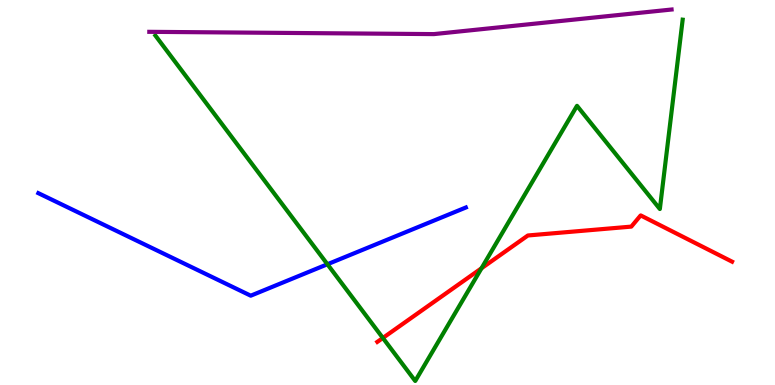[{'lines': ['blue', 'red'], 'intersections': []}, {'lines': ['green', 'red'], 'intersections': [{'x': 4.94, 'y': 1.22}, {'x': 6.21, 'y': 3.03}]}, {'lines': ['purple', 'red'], 'intersections': []}, {'lines': ['blue', 'green'], 'intersections': [{'x': 4.22, 'y': 3.14}]}, {'lines': ['blue', 'purple'], 'intersections': []}, {'lines': ['green', 'purple'], 'intersections': []}]